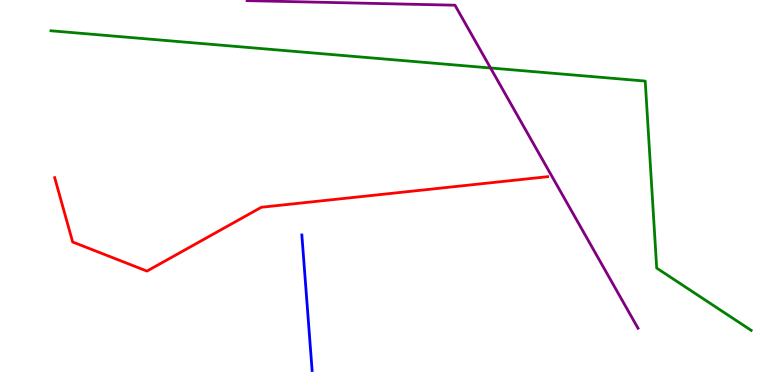[{'lines': ['blue', 'red'], 'intersections': []}, {'lines': ['green', 'red'], 'intersections': []}, {'lines': ['purple', 'red'], 'intersections': []}, {'lines': ['blue', 'green'], 'intersections': []}, {'lines': ['blue', 'purple'], 'intersections': []}, {'lines': ['green', 'purple'], 'intersections': [{'x': 6.33, 'y': 8.23}]}]